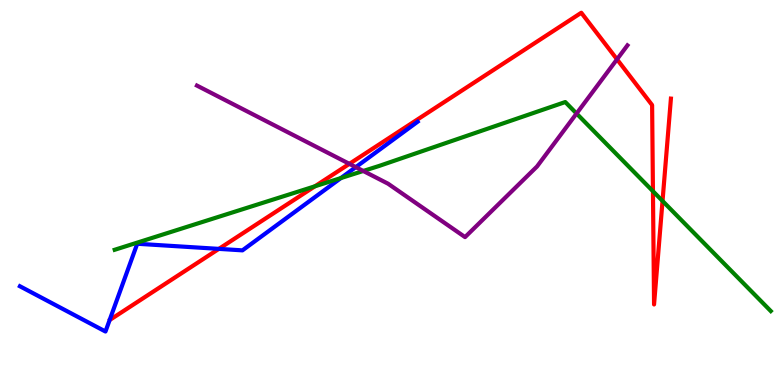[{'lines': ['blue', 'red'], 'intersections': [{'x': 2.82, 'y': 3.54}]}, {'lines': ['green', 'red'], 'intersections': [{'x': 4.06, 'y': 5.16}, {'x': 8.43, 'y': 5.03}, {'x': 8.55, 'y': 4.78}]}, {'lines': ['purple', 'red'], 'intersections': [{'x': 4.51, 'y': 5.74}, {'x': 7.96, 'y': 8.46}]}, {'lines': ['blue', 'green'], 'intersections': [{'x': 4.4, 'y': 5.37}]}, {'lines': ['blue', 'purple'], 'intersections': [{'x': 4.59, 'y': 5.66}]}, {'lines': ['green', 'purple'], 'intersections': [{'x': 4.69, 'y': 5.56}, {'x': 7.44, 'y': 7.05}]}]